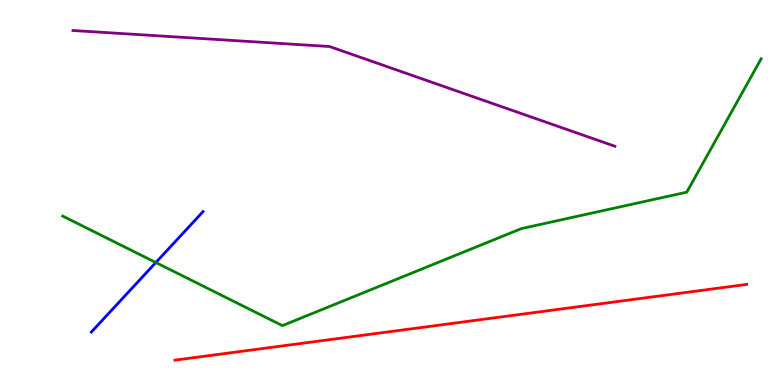[{'lines': ['blue', 'red'], 'intersections': []}, {'lines': ['green', 'red'], 'intersections': []}, {'lines': ['purple', 'red'], 'intersections': []}, {'lines': ['blue', 'green'], 'intersections': [{'x': 2.01, 'y': 3.18}]}, {'lines': ['blue', 'purple'], 'intersections': []}, {'lines': ['green', 'purple'], 'intersections': []}]